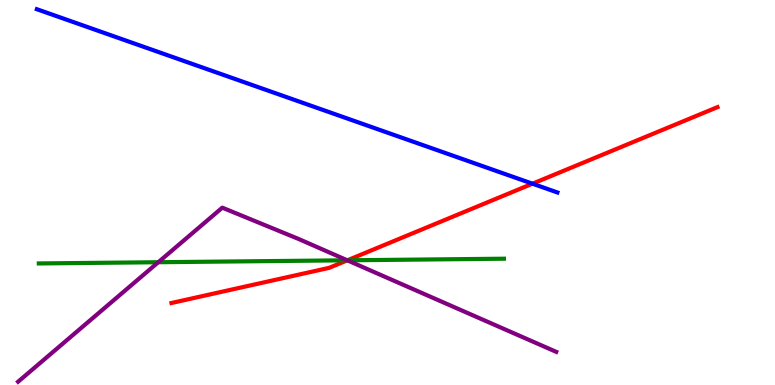[{'lines': ['blue', 'red'], 'intersections': [{'x': 6.87, 'y': 5.23}]}, {'lines': ['green', 'red'], 'intersections': [{'x': 4.48, 'y': 3.24}]}, {'lines': ['purple', 'red'], 'intersections': [{'x': 4.48, 'y': 3.24}]}, {'lines': ['blue', 'green'], 'intersections': []}, {'lines': ['blue', 'purple'], 'intersections': []}, {'lines': ['green', 'purple'], 'intersections': [{'x': 2.04, 'y': 3.19}, {'x': 4.48, 'y': 3.24}]}]